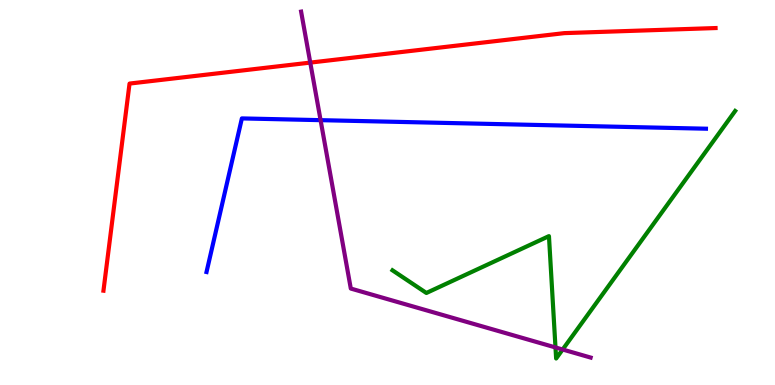[{'lines': ['blue', 'red'], 'intersections': []}, {'lines': ['green', 'red'], 'intersections': []}, {'lines': ['purple', 'red'], 'intersections': [{'x': 4.0, 'y': 8.37}]}, {'lines': ['blue', 'green'], 'intersections': []}, {'lines': ['blue', 'purple'], 'intersections': [{'x': 4.14, 'y': 6.88}]}, {'lines': ['green', 'purple'], 'intersections': [{'x': 7.17, 'y': 0.975}, {'x': 7.26, 'y': 0.922}]}]